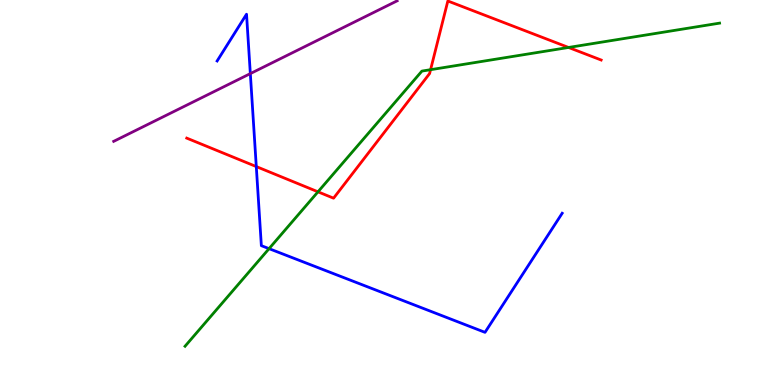[{'lines': ['blue', 'red'], 'intersections': [{'x': 3.31, 'y': 5.67}]}, {'lines': ['green', 'red'], 'intersections': [{'x': 4.1, 'y': 5.02}, {'x': 5.56, 'y': 8.19}, {'x': 7.34, 'y': 8.77}]}, {'lines': ['purple', 'red'], 'intersections': []}, {'lines': ['blue', 'green'], 'intersections': [{'x': 3.47, 'y': 3.54}]}, {'lines': ['blue', 'purple'], 'intersections': [{'x': 3.23, 'y': 8.09}]}, {'lines': ['green', 'purple'], 'intersections': []}]